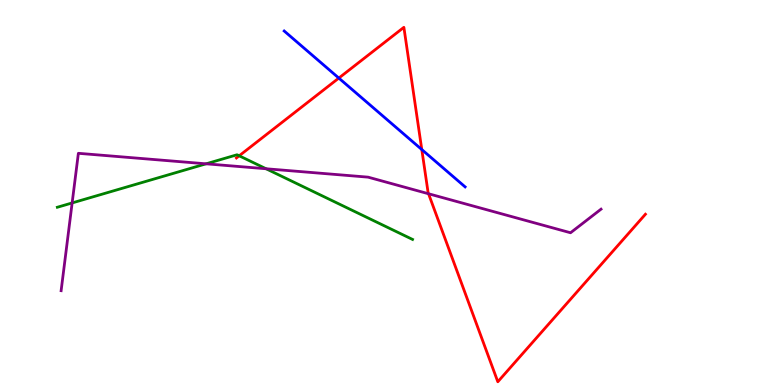[{'lines': ['blue', 'red'], 'intersections': [{'x': 4.37, 'y': 7.97}, {'x': 5.44, 'y': 6.12}]}, {'lines': ['green', 'red'], 'intersections': [{'x': 3.09, 'y': 5.95}]}, {'lines': ['purple', 'red'], 'intersections': [{'x': 5.53, 'y': 4.97}]}, {'lines': ['blue', 'green'], 'intersections': []}, {'lines': ['blue', 'purple'], 'intersections': []}, {'lines': ['green', 'purple'], 'intersections': [{'x': 0.931, 'y': 4.73}, {'x': 2.66, 'y': 5.75}, {'x': 3.43, 'y': 5.62}]}]